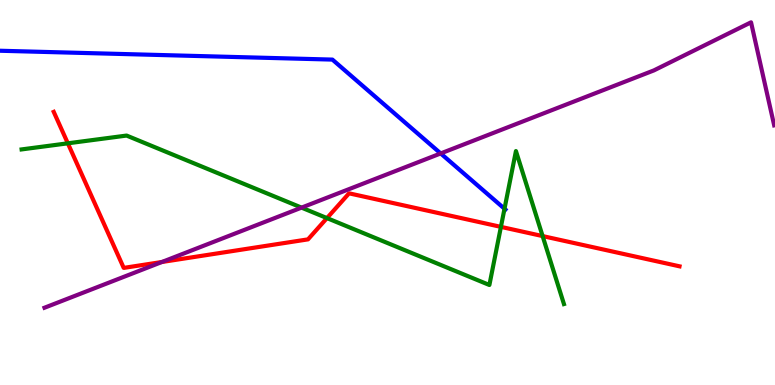[{'lines': ['blue', 'red'], 'intersections': []}, {'lines': ['green', 'red'], 'intersections': [{'x': 0.875, 'y': 6.28}, {'x': 4.22, 'y': 4.34}, {'x': 6.46, 'y': 4.11}, {'x': 7.0, 'y': 3.87}]}, {'lines': ['purple', 'red'], 'intersections': [{'x': 2.09, 'y': 3.2}]}, {'lines': ['blue', 'green'], 'intersections': [{'x': 6.51, 'y': 4.58}]}, {'lines': ['blue', 'purple'], 'intersections': [{'x': 5.69, 'y': 6.01}]}, {'lines': ['green', 'purple'], 'intersections': [{'x': 3.89, 'y': 4.61}]}]